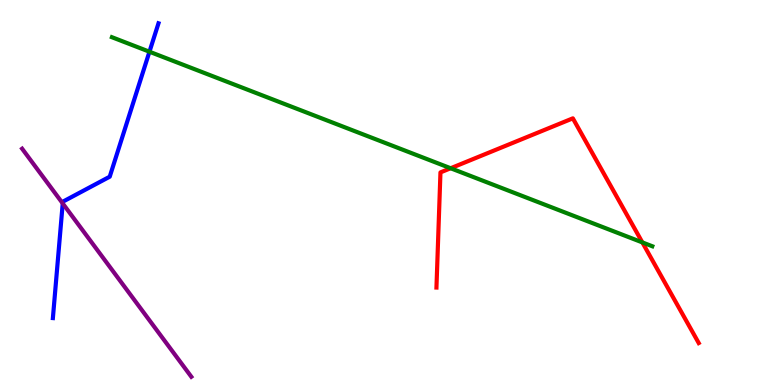[{'lines': ['blue', 'red'], 'intersections': []}, {'lines': ['green', 'red'], 'intersections': [{'x': 5.81, 'y': 5.63}, {'x': 8.29, 'y': 3.7}]}, {'lines': ['purple', 'red'], 'intersections': []}, {'lines': ['blue', 'green'], 'intersections': [{'x': 1.93, 'y': 8.66}]}, {'lines': ['blue', 'purple'], 'intersections': [{'x': 0.809, 'y': 4.72}]}, {'lines': ['green', 'purple'], 'intersections': []}]